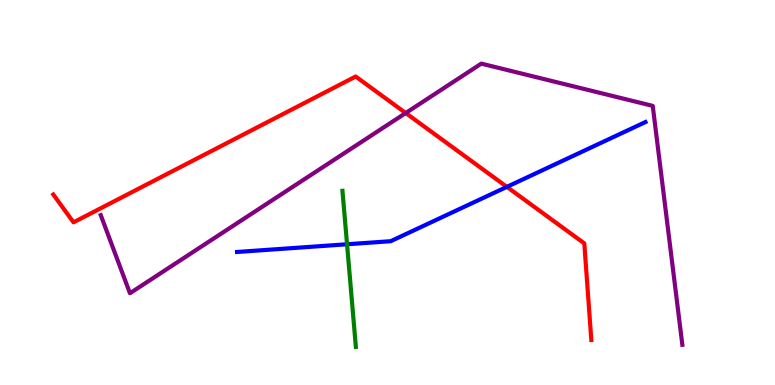[{'lines': ['blue', 'red'], 'intersections': [{'x': 6.54, 'y': 5.15}]}, {'lines': ['green', 'red'], 'intersections': []}, {'lines': ['purple', 'red'], 'intersections': [{'x': 5.23, 'y': 7.06}]}, {'lines': ['blue', 'green'], 'intersections': [{'x': 4.48, 'y': 3.66}]}, {'lines': ['blue', 'purple'], 'intersections': []}, {'lines': ['green', 'purple'], 'intersections': []}]